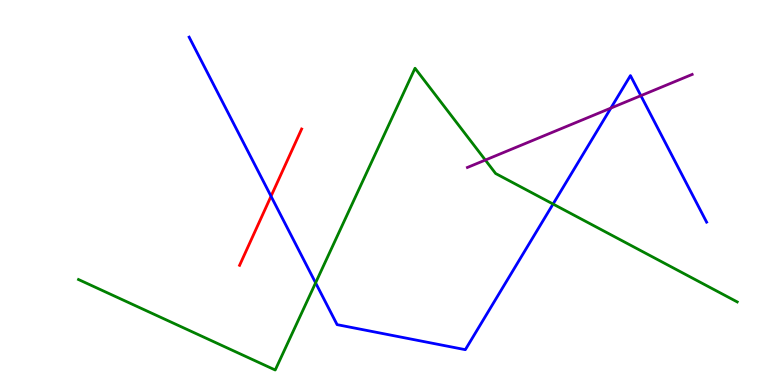[{'lines': ['blue', 'red'], 'intersections': [{'x': 3.5, 'y': 4.9}]}, {'lines': ['green', 'red'], 'intersections': []}, {'lines': ['purple', 'red'], 'intersections': []}, {'lines': ['blue', 'green'], 'intersections': [{'x': 4.07, 'y': 2.65}, {'x': 7.14, 'y': 4.7}]}, {'lines': ['blue', 'purple'], 'intersections': [{'x': 7.88, 'y': 7.19}, {'x': 8.27, 'y': 7.52}]}, {'lines': ['green', 'purple'], 'intersections': [{'x': 6.26, 'y': 5.84}]}]